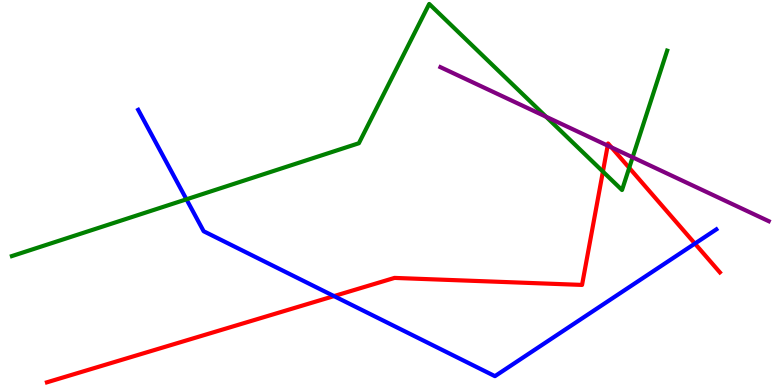[{'lines': ['blue', 'red'], 'intersections': [{'x': 4.31, 'y': 2.31}, {'x': 8.97, 'y': 3.67}]}, {'lines': ['green', 'red'], 'intersections': [{'x': 7.78, 'y': 5.54}, {'x': 8.12, 'y': 5.64}]}, {'lines': ['purple', 'red'], 'intersections': [{'x': 7.84, 'y': 6.22}, {'x': 7.89, 'y': 6.17}]}, {'lines': ['blue', 'green'], 'intersections': [{'x': 2.41, 'y': 4.82}]}, {'lines': ['blue', 'purple'], 'intersections': []}, {'lines': ['green', 'purple'], 'intersections': [{'x': 7.05, 'y': 6.97}, {'x': 8.16, 'y': 5.91}]}]